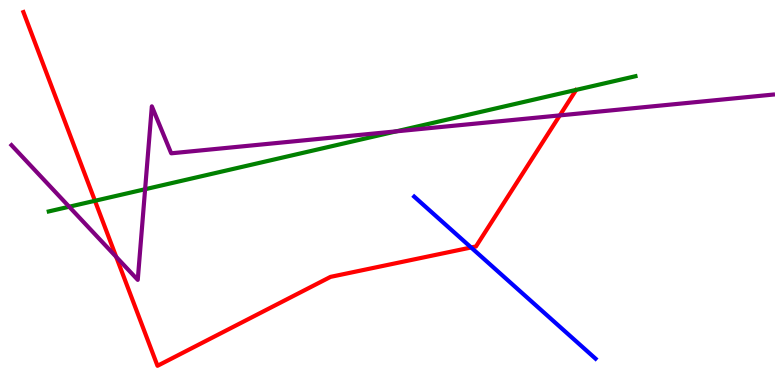[{'lines': ['blue', 'red'], 'intersections': [{'x': 6.08, 'y': 3.57}]}, {'lines': ['green', 'red'], 'intersections': [{'x': 1.23, 'y': 4.78}]}, {'lines': ['purple', 'red'], 'intersections': [{'x': 1.5, 'y': 3.33}, {'x': 7.22, 'y': 7.0}]}, {'lines': ['blue', 'green'], 'intersections': []}, {'lines': ['blue', 'purple'], 'intersections': []}, {'lines': ['green', 'purple'], 'intersections': [{'x': 0.893, 'y': 4.63}, {'x': 1.87, 'y': 5.09}, {'x': 5.11, 'y': 6.59}]}]